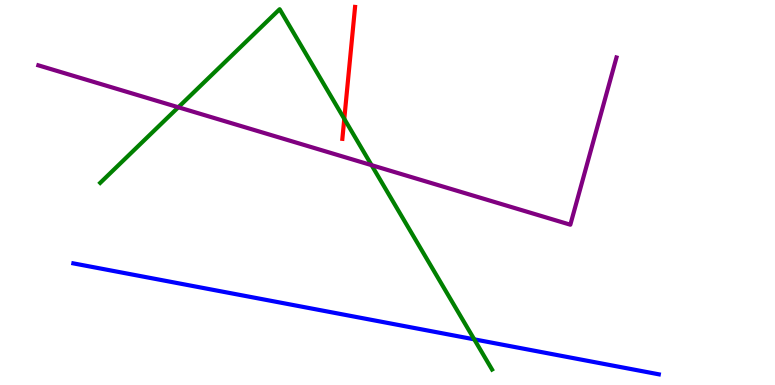[{'lines': ['blue', 'red'], 'intersections': []}, {'lines': ['green', 'red'], 'intersections': [{'x': 4.44, 'y': 6.91}]}, {'lines': ['purple', 'red'], 'intersections': []}, {'lines': ['blue', 'green'], 'intersections': [{'x': 6.12, 'y': 1.19}]}, {'lines': ['blue', 'purple'], 'intersections': []}, {'lines': ['green', 'purple'], 'intersections': [{'x': 2.3, 'y': 7.21}, {'x': 4.79, 'y': 5.71}]}]